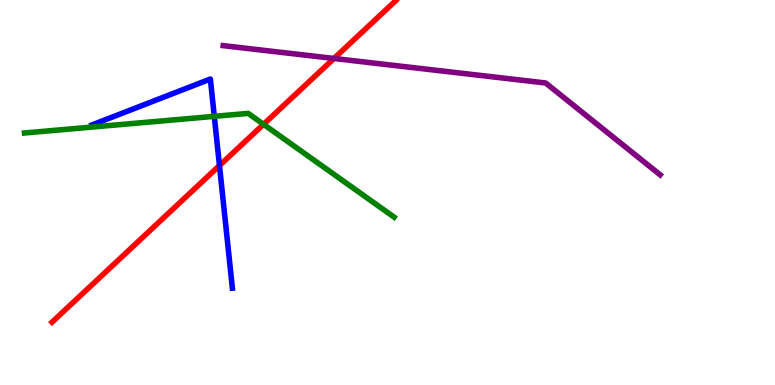[{'lines': ['blue', 'red'], 'intersections': [{'x': 2.83, 'y': 5.7}]}, {'lines': ['green', 'red'], 'intersections': [{'x': 3.4, 'y': 6.77}]}, {'lines': ['purple', 'red'], 'intersections': [{'x': 4.31, 'y': 8.48}]}, {'lines': ['blue', 'green'], 'intersections': [{'x': 2.77, 'y': 6.98}]}, {'lines': ['blue', 'purple'], 'intersections': []}, {'lines': ['green', 'purple'], 'intersections': []}]